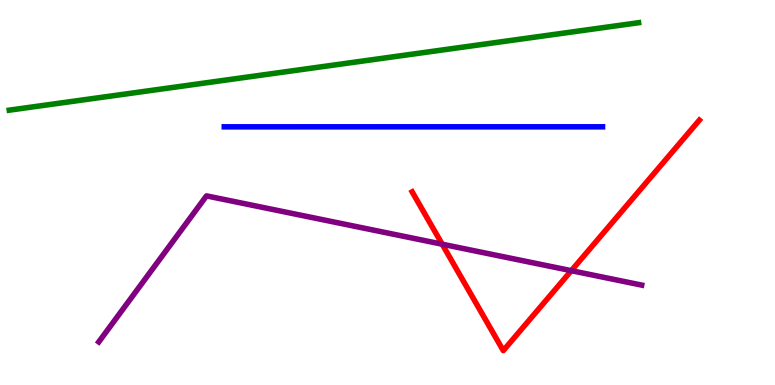[{'lines': ['blue', 'red'], 'intersections': []}, {'lines': ['green', 'red'], 'intersections': []}, {'lines': ['purple', 'red'], 'intersections': [{'x': 5.71, 'y': 3.66}, {'x': 7.37, 'y': 2.97}]}, {'lines': ['blue', 'green'], 'intersections': []}, {'lines': ['blue', 'purple'], 'intersections': []}, {'lines': ['green', 'purple'], 'intersections': []}]